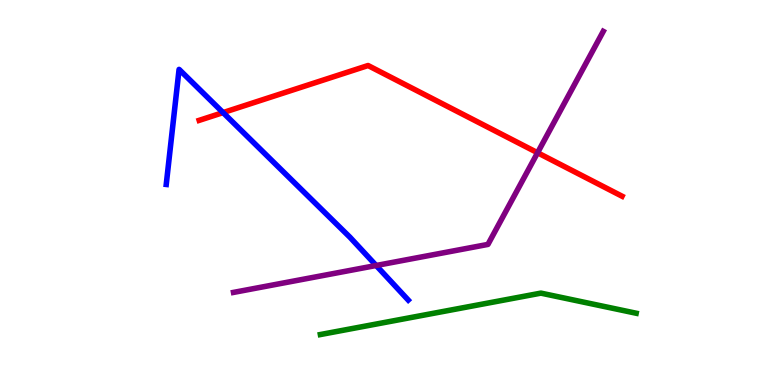[{'lines': ['blue', 'red'], 'intersections': [{'x': 2.88, 'y': 7.08}]}, {'lines': ['green', 'red'], 'intersections': []}, {'lines': ['purple', 'red'], 'intersections': [{'x': 6.94, 'y': 6.03}]}, {'lines': ['blue', 'green'], 'intersections': []}, {'lines': ['blue', 'purple'], 'intersections': [{'x': 4.85, 'y': 3.1}]}, {'lines': ['green', 'purple'], 'intersections': []}]